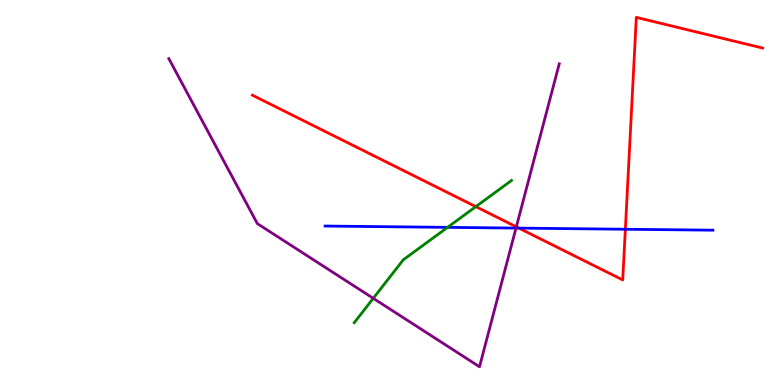[{'lines': ['blue', 'red'], 'intersections': [{'x': 6.7, 'y': 4.07}, {'x': 8.07, 'y': 4.05}]}, {'lines': ['green', 'red'], 'intersections': [{'x': 6.14, 'y': 4.63}]}, {'lines': ['purple', 'red'], 'intersections': [{'x': 6.66, 'y': 4.11}]}, {'lines': ['blue', 'green'], 'intersections': [{'x': 5.78, 'y': 4.09}]}, {'lines': ['blue', 'purple'], 'intersections': [{'x': 6.66, 'y': 4.08}]}, {'lines': ['green', 'purple'], 'intersections': [{'x': 4.82, 'y': 2.25}]}]